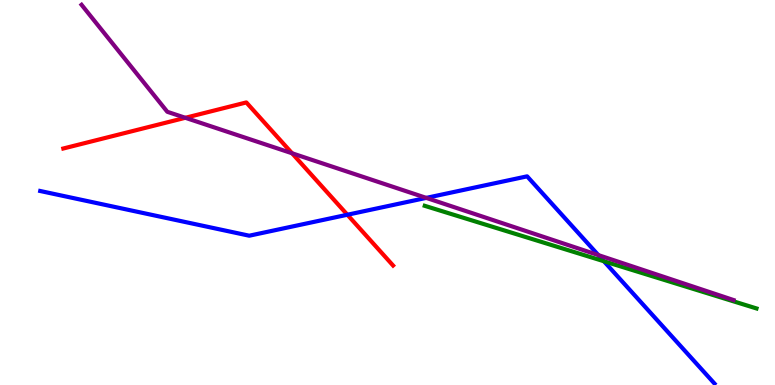[{'lines': ['blue', 'red'], 'intersections': [{'x': 4.48, 'y': 4.42}]}, {'lines': ['green', 'red'], 'intersections': []}, {'lines': ['purple', 'red'], 'intersections': [{'x': 2.39, 'y': 6.94}, {'x': 3.77, 'y': 6.02}]}, {'lines': ['blue', 'green'], 'intersections': [{'x': 7.79, 'y': 3.21}]}, {'lines': ['blue', 'purple'], 'intersections': [{'x': 5.5, 'y': 4.86}, {'x': 7.72, 'y': 3.37}]}, {'lines': ['green', 'purple'], 'intersections': []}]